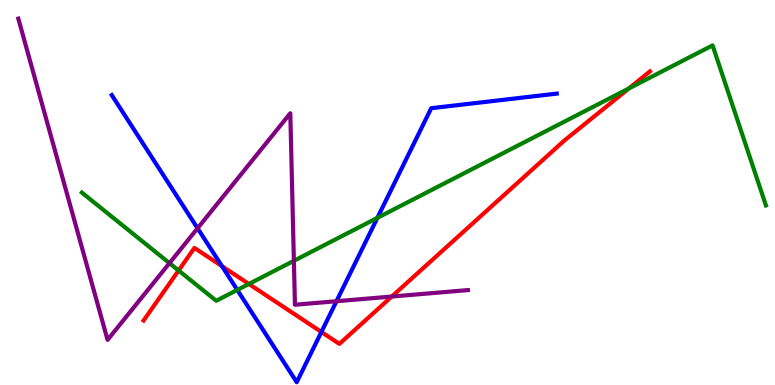[{'lines': ['blue', 'red'], 'intersections': [{'x': 2.86, 'y': 3.09}, {'x': 4.15, 'y': 1.38}]}, {'lines': ['green', 'red'], 'intersections': [{'x': 2.3, 'y': 2.97}, {'x': 3.21, 'y': 2.62}, {'x': 8.11, 'y': 7.7}]}, {'lines': ['purple', 'red'], 'intersections': [{'x': 5.06, 'y': 2.3}]}, {'lines': ['blue', 'green'], 'intersections': [{'x': 3.06, 'y': 2.47}, {'x': 4.87, 'y': 4.34}]}, {'lines': ['blue', 'purple'], 'intersections': [{'x': 2.55, 'y': 4.07}, {'x': 4.34, 'y': 2.18}]}, {'lines': ['green', 'purple'], 'intersections': [{'x': 2.19, 'y': 3.17}, {'x': 3.79, 'y': 3.23}]}]